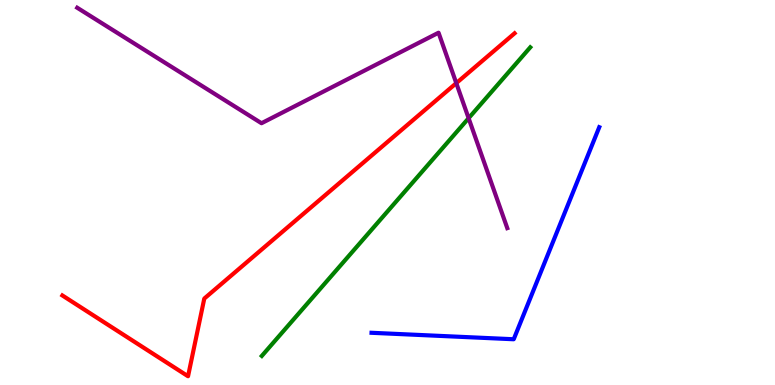[{'lines': ['blue', 'red'], 'intersections': []}, {'lines': ['green', 'red'], 'intersections': []}, {'lines': ['purple', 'red'], 'intersections': [{'x': 5.89, 'y': 7.84}]}, {'lines': ['blue', 'green'], 'intersections': []}, {'lines': ['blue', 'purple'], 'intersections': []}, {'lines': ['green', 'purple'], 'intersections': [{'x': 6.05, 'y': 6.93}]}]